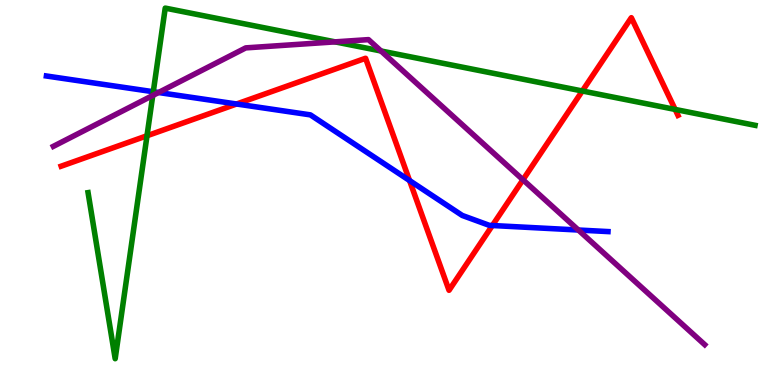[{'lines': ['blue', 'red'], 'intersections': [{'x': 3.05, 'y': 7.3}, {'x': 5.28, 'y': 5.31}, {'x': 6.35, 'y': 4.14}]}, {'lines': ['green', 'red'], 'intersections': [{'x': 1.9, 'y': 6.47}, {'x': 7.51, 'y': 7.64}, {'x': 8.71, 'y': 7.16}]}, {'lines': ['purple', 'red'], 'intersections': [{'x': 6.75, 'y': 5.33}]}, {'lines': ['blue', 'green'], 'intersections': [{'x': 1.98, 'y': 7.62}]}, {'lines': ['blue', 'purple'], 'intersections': [{'x': 2.05, 'y': 7.6}, {'x': 7.46, 'y': 4.03}]}, {'lines': ['green', 'purple'], 'intersections': [{'x': 1.97, 'y': 7.52}, {'x': 4.32, 'y': 8.91}, {'x': 4.92, 'y': 8.68}]}]